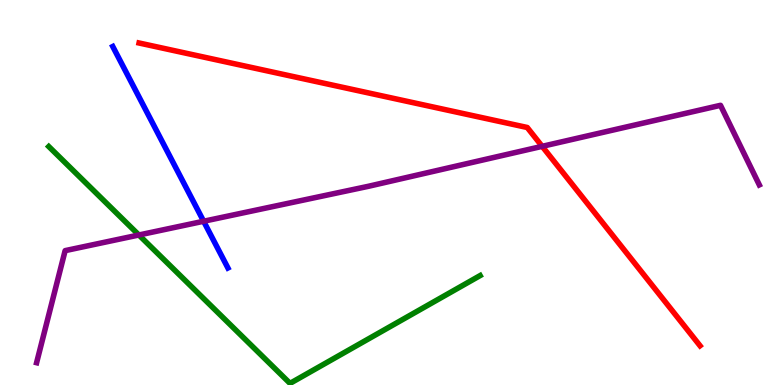[{'lines': ['blue', 'red'], 'intersections': []}, {'lines': ['green', 'red'], 'intersections': []}, {'lines': ['purple', 'red'], 'intersections': [{'x': 7.0, 'y': 6.2}]}, {'lines': ['blue', 'green'], 'intersections': []}, {'lines': ['blue', 'purple'], 'intersections': [{'x': 2.63, 'y': 4.25}]}, {'lines': ['green', 'purple'], 'intersections': [{'x': 1.79, 'y': 3.9}]}]